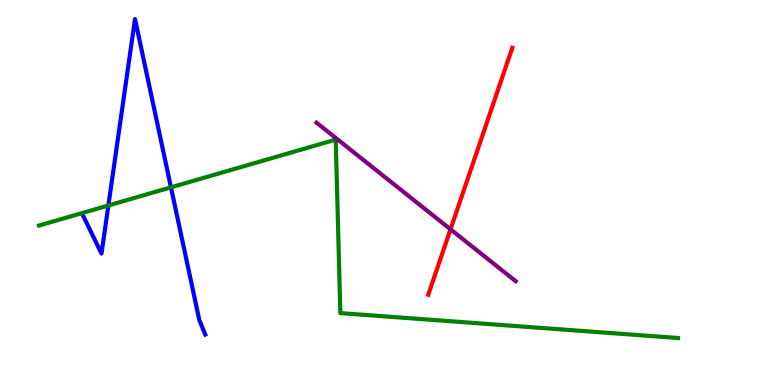[{'lines': ['blue', 'red'], 'intersections': []}, {'lines': ['green', 'red'], 'intersections': []}, {'lines': ['purple', 'red'], 'intersections': [{'x': 5.81, 'y': 4.04}]}, {'lines': ['blue', 'green'], 'intersections': [{'x': 1.4, 'y': 4.66}, {'x': 2.21, 'y': 5.13}]}, {'lines': ['blue', 'purple'], 'intersections': []}, {'lines': ['green', 'purple'], 'intersections': []}]